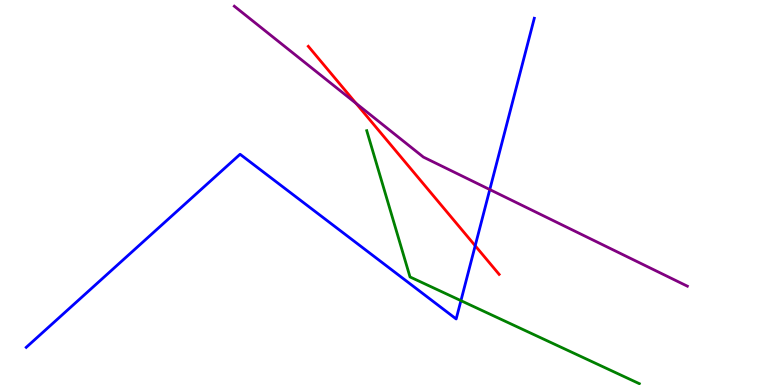[{'lines': ['blue', 'red'], 'intersections': [{'x': 6.13, 'y': 3.62}]}, {'lines': ['green', 'red'], 'intersections': []}, {'lines': ['purple', 'red'], 'intersections': [{'x': 4.59, 'y': 7.32}]}, {'lines': ['blue', 'green'], 'intersections': [{'x': 5.95, 'y': 2.19}]}, {'lines': ['blue', 'purple'], 'intersections': [{'x': 6.32, 'y': 5.08}]}, {'lines': ['green', 'purple'], 'intersections': []}]